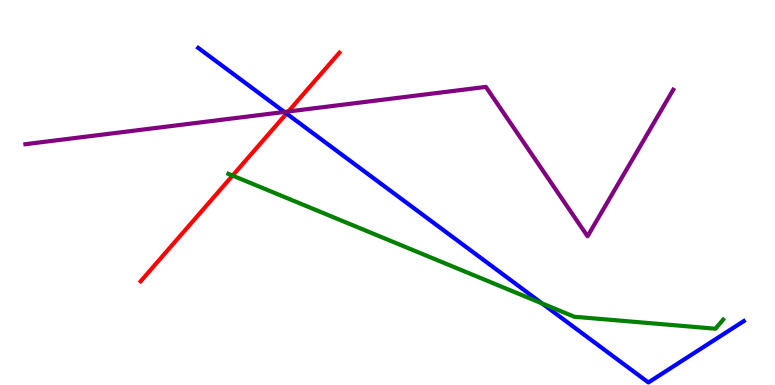[{'lines': ['blue', 'red'], 'intersections': [{'x': 3.7, 'y': 7.05}]}, {'lines': ['green', 'red'], 'intersections': [{'x': 3.0, 'y': 5.44}]}, {'lines': ['purple', 'red'], 'intersections': [{'x': 3.72, 'y': 7.1}]}, {'lines': ['blue', 'green'], 'intersections': [{'x': 6.99, 'y': 2.12}]}, {'lines': ['blue', 'purple'], 'intersections': [{'x': 3.67, 'y': 7.09}]}, {'lines': ['green', 'purple'], 'intersections': []}]